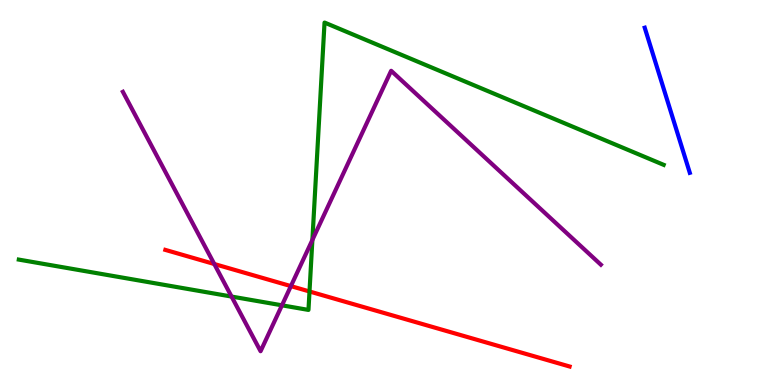[{'lines': ['blue', 'red'], 'intersections': []}, {'lines': ['green', 'red'], 'intersections': [{'x': 3.99, 'y': 2.43}]}, {'lines': ['purple', 'red'], 'intersections': [{'x': 2.76, 'y': 3.14}, {'x': 3.75, 'y': 2.57}]}, {'lines': ['blue', 'green'], 'intersections': []}, {'lines': ['blue', 'purple'], 'intersections': []}, {'lines': ['green', 'purple'], 'intersections': [{'x': 2.99, 'y': 2.3}, {'x': 3.64, 'y': 2.07}, {'x': 4.03, 'y': 3.77}]}]